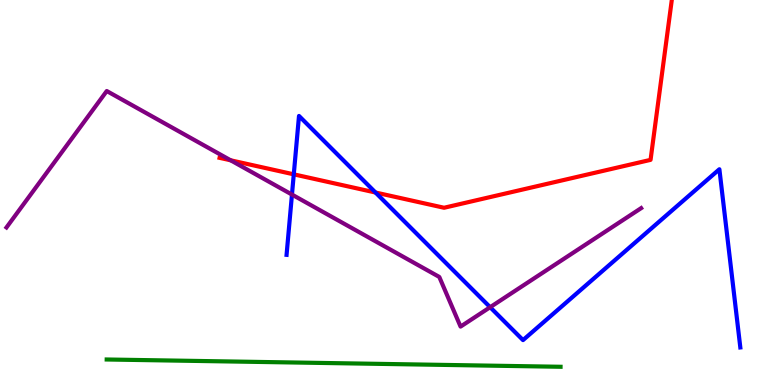[{'lines': ['blue', 'red'], 'intersections': [{'x': 3.79, 'y': 5.47}, {'x': 4.85, 'y': 5.0}]}, {'lines': ['green', 'red'], 'intersections': []}, {'lines': ['purple', 'red'], 'intersections': [{'x': 2.98, 'y': 5.84}]}, {'lines': ['blue', 'green'], 'intersections': []}, {'lines': ['blue', 'purple'], 'intersections': [{'x': 3.77, 'y': 4.95}, {'x': 6.32, 'y': 2.02}]}, {'lines': ['green', 'purple'], 'intersections': []}]